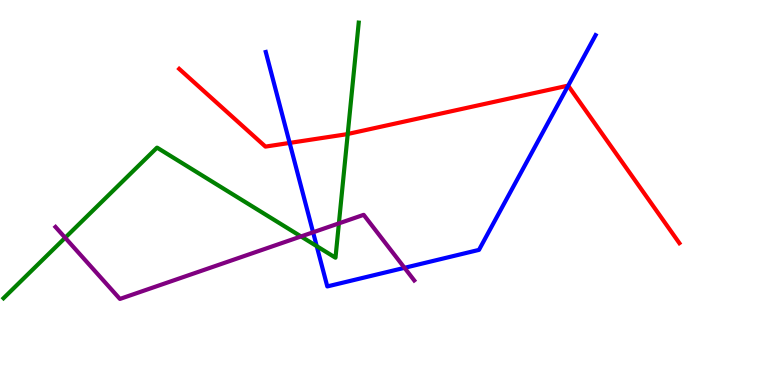[{'lines': ['blue', 'red'], 'intersections': [{'x': 3.74, 'y': 6.29}, {'x': 7.33, 'y': 7.77}]}, {'lines': ['green', 'red'], 'intersections': [{'x': 4.49, 'y': 6.52}]}, {'lines': ['purple', 'red'], 'intersections': []}, {'lines': ['blue', 'green'], 'intersections': [{'x': 4.09, 'y': 3.61}]}, {'lines': ['blue', 'purple'], 'intersections': [{'x': 4.04, 'y': 3.97}, {'x': 5.22, 'y': 3.04}]}, {'lines': ['green', 'purple'], 'intersections': [{'x': 0.841, 'y': 3.82}, {'x': 3.88, 'y': 3.86}, {'x': 4.37, 'y': 4.2}]}]